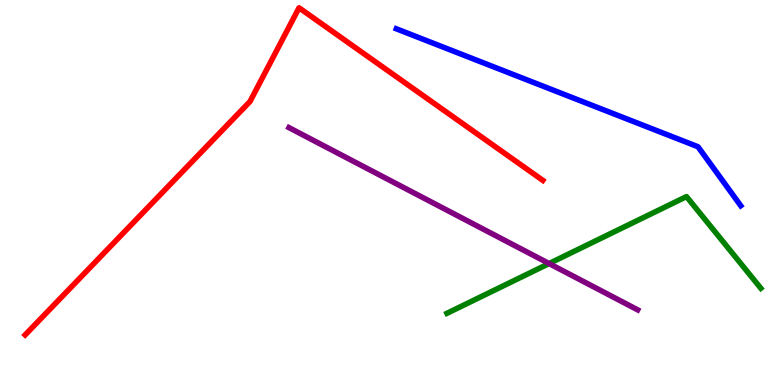[{'lines': ['blue', 'red'], 'intersections': []}, {'lines': ['green', 'red'], 'intersections': []}, {'lines': ['purple', 'red'], 'intersections': []}, {'lines': ['blue', 'green'], 'intersections': []}, {'lines': ['blue', 'purple'], 'intersections': []}, {'lines': ['green', 'purple'], 'intersections': [{'x': 7.08, 'y': 3.15}]}]